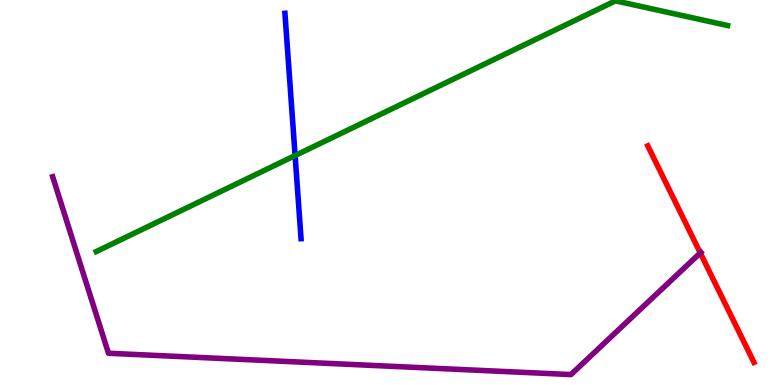[{'lines': ['blue', 'red'], 'intersections': []}, {'lines': ['green', 'red'], 'intersections': []}, {'lines': ['purple', 'red'], 'intersections': [{'x': 9.04, 'y': 3.43}]}, {'lines': ['blue', 'green'], 'intersections': [{'x': 3.81, 'y': 5.96}]}, {'lines': ['blue', 'purple'], 'intersections': []}, {'lines': ['green', 'purple'], 'intersections': []}]